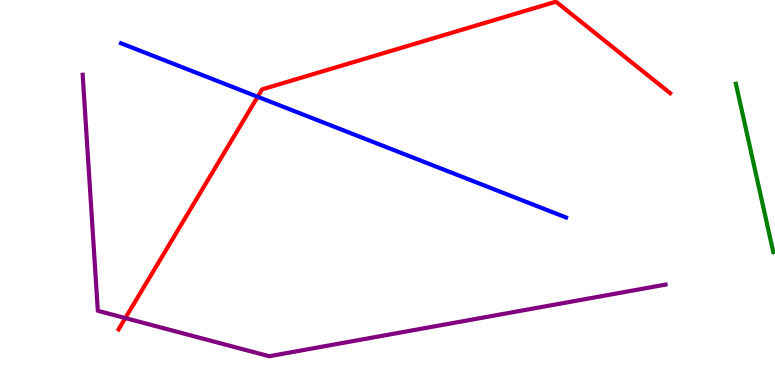[{'lines': ['blue', 'red'], 'intersections': [{'x': 3.32, 'y': 7.49}]}, {'lines': ['green', 'red'], 'intersections': []}, {'lines': ['purple', 'red'], 'intersections': [{'x': 1.62, 'y': 1.74}]}, {'lines': ['blue', 'green'], 'intersections': []}, {'lines': ['blue', 'purple'], 'intersections': []}, {'lines': ['green', 'purple'], 'intersections': []}]